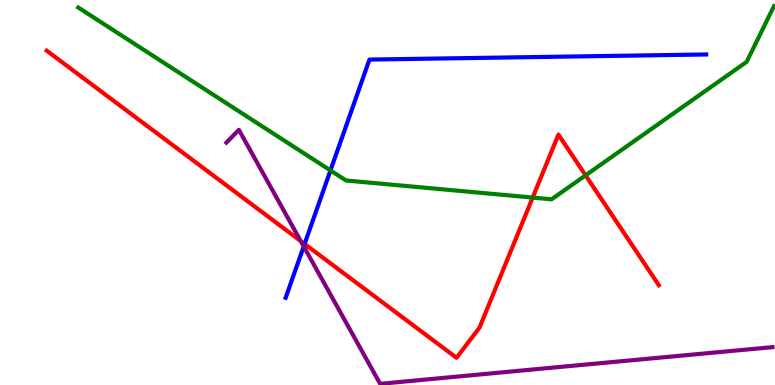[{'lines': ['blue', 'red'], 'intersections': [{'x': 3.93, 'y': 3.66}]}, {'lines': ['green', 'red'], 'intersections': [{'x': 6.87, 'y': 4.87}, {'x': 7.56, 'y': 5.45}]}, {'lines': ['purple', 'red'], 'intersections': [{'x': 3.88, 'y': 3.74}]}, {'lines': ['blue', 'green'], 'intersections': [{'x': 4.26, 'y': 5.57}]}, {'lines': ['blue', 'purple'], 'intersections': [{'x': 3.92, 'y': 3.6}]}, {'lines': ['green', 'purple'], 'intersections': []}]